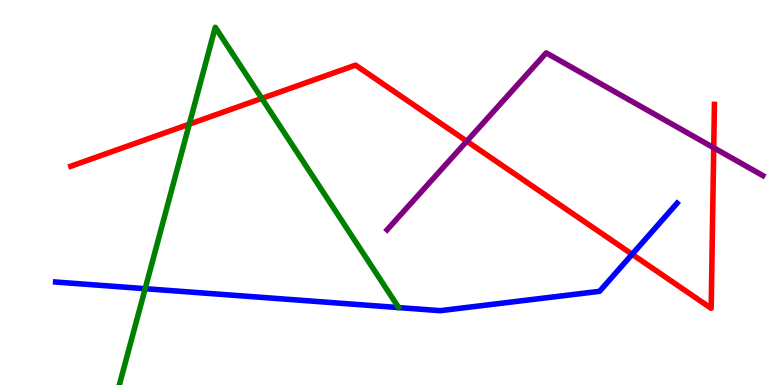[{'lines': ['blue', 'red'], 'intersections': [{'x': 8.16, 'y': 3.4}]}, {'lines': ['green', 'red'], 'intersections': [{'x': 2.44, 'y': 6.77}, {'x': 3.38, 'y': 7.44}]}, {'lines': ['purple', 'red'], 'intersections': [{'x': 6.02, 'y': 6.33}, {'x': 9.21, 'y': 6.16}]}, {'lines': ['blue', 'green'], 'intersections': [{'x': 1.87, 'y': 2.5}]}, {'lines': ['blue', 'purple'], 'intersections': []}, {'lines': ['green', 'purple'], 'intersections': []}]